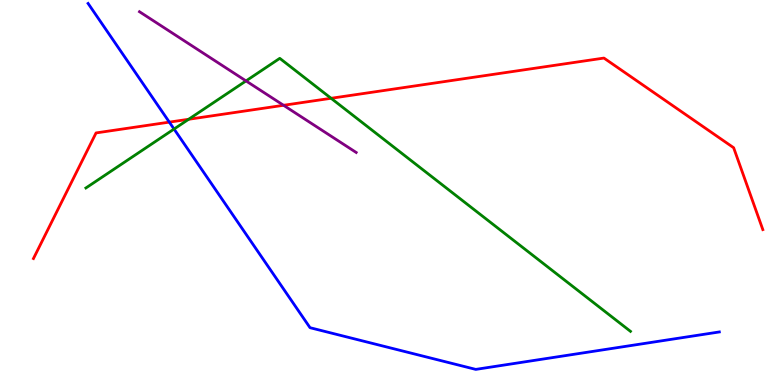[{'lines': ['blue', 'red'], 'intersections': [{'x': 2.18, 'y': 6.83}]}, {'lines': ['green', 'red'], 'intersections': [{'x': 2.43, 'y': 6.9}, {'x': 4.27, 'y': 7.45}]}, {'lines': ['purple', 'red'], 'intersections': [{'x': 3.66, 'y': 7.27}]}, {'lines': ['blue', 'green'], 'intersections': [{'x': 2.25, 'y': 6.65}]}, {'lines': ['blue', 'purple'], 'intersections': []}, {'lines': ['green', 'purple'], 'intersections': [{'x': 3.17, 'y': 7.9}]}]